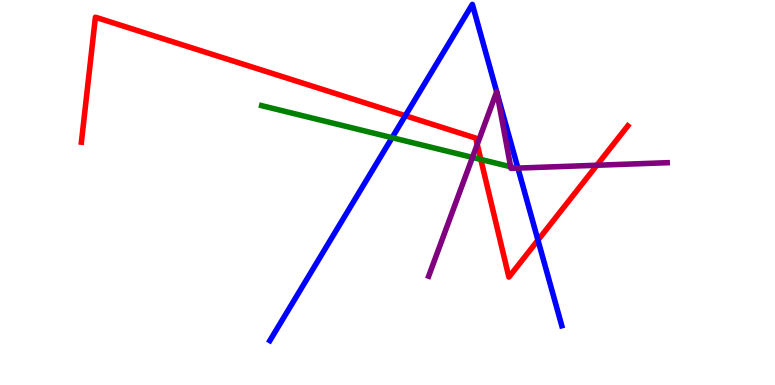[{'lines': ['blue', 'red'], 'intersections': [{'x': 5.23, 'y': 6.99}, {'x': 6.94, 'y': 3.76}]}, {'lines': ['green', 'red'], 'intersections': [{'x': 6.2, 'y': 5.86}]}, {'lines': ['purple', 'red'], 'intersections': [{'x': 6.16, 'y': 6.25}, {'x': 7.7, 'y': 5.71}]}, {'lines': ['blue', 'green'], 'intersections': [{'x': 5.06, 'y': 6.42}]}, {'lines': ['blue', 'purple'], 'intersections': [{'x': 6.41, 'y': 7.62}, {'x': 6.41, 'y': 7.59}, {'x': 6.68, 'y': 5.63}]}, {'lines': ['green', 'purple'], 'intersections': [{'x': 6.1, 'y': 5.91}, {'x': 6.59, 'y': 5.67}, {'x': 6.66, 'y': 5.63}]}]